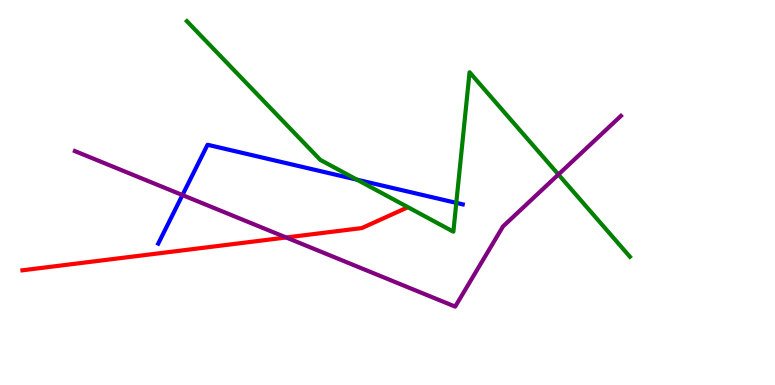[{'lines': ['blue', 'red'], 'intersections': []}, {'lines': ['green', 'red'], 'intersections': []}, {'lines': ['purple', 'red'], 'intersections': [{'x': 3.69, 'y': 3.83}]}, {'lines': ['blue', 'green'], 'intersections': [{'x': 4.61, 'y': 5.33}, {'x': 5.89, 'y': 4.73}]}, {'lines': ['blue', 'purple'], 'intersections': [{'x': 2.35, 'y': 4.93}]}, {'lines': ['green', 'purple'], 'intersections': [{'x': 7.21, 'y': 5.47}]}]